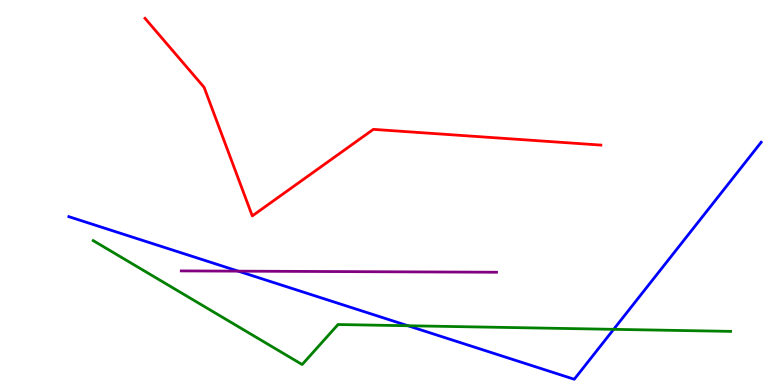[{'lines': ['blue', 'red'], 'intersections': []}, {'lines': ['green', 'red'], 'intersections': []}, {'lines': ['purple', 'red'], 'intersections': []}, {'lines': ['blue', 'green'], 'intersections': [{'x': 5.26, 'y': 1.54}, {'x': 7.92, 'y': 1.45}]}, {'lines': ['blue', 'purple'], 'intersections': [{'x': 3.07, 'y': 2.96}]}, {'lines': ['green', 'purple'], 'intersections': []}]